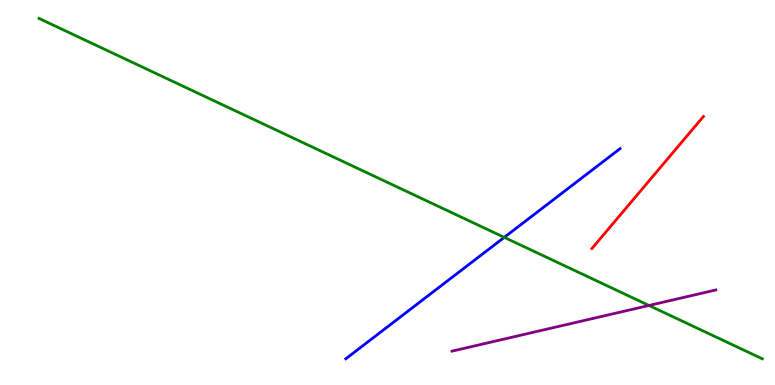[{'lines': ['blue', 'red'], 'intersections': []}, {'lines': ['green', 'red'], 'intersections': []}, {'lines': ['purple', 'red'], 'intersections': []}, {'lines': ['blue', 'green'], 'intersections': [{'x': 6.51, 'y': 3.83}]}, {'lines': ['blue', 'purple'], 'intersections': []}, {'lines': ['green', 'purple'], 'intersections': [{'x': 8.37, 'y': 2.07}]}]